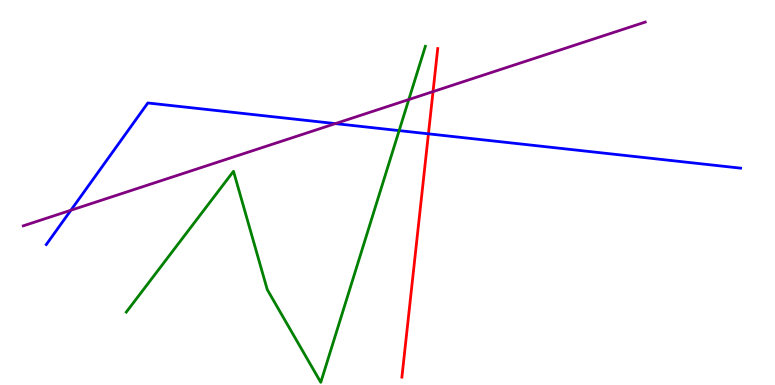[{'lines': ['blue', 'red'], 'intersections': [{'x': 5.53, 'y': 6.52}]}, {'lines': ['green', 'red'], 'intersections': []}, {'lines': ['purple', 'red'], 'intersections': [{'x': 5.59, 'y': 7.62}]}, {'lines': ['blue', 'green'], 'intersections': [{'x': 5.15, 'y': 6.61}]}, {'lines': ['blue', 'purple'], 'intersections': [{'x': 0.915, 'y': 4.54}, {'x': 4.33, 'y': 6.79}]}, {'lines': ['green', 'purple'], 'intersections': [{'x': 5.27, 'y': 7.41}]}]